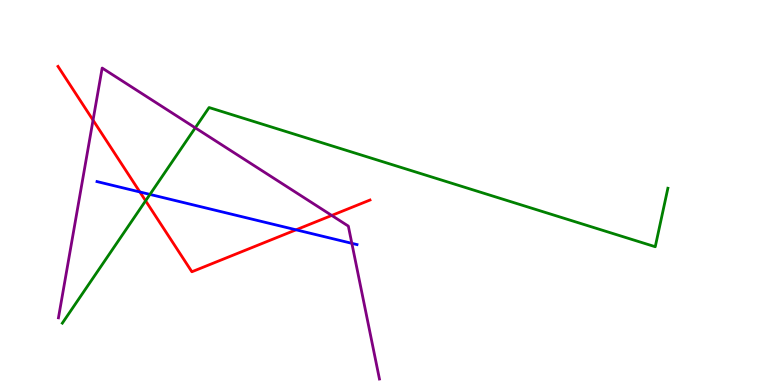[{'lines': ['blue', 'red'], 'intersections': [{'x': 1.8, 'y': 5.01}, {'x': 3.82, 'y': 4.03}]}, {'lines': ['green', 'red'], 'intersections': [{'x': 1.88, 'y': 4.78}]}, {'lines': ['purple', 'red'], 'intersections': [{'x': 1.2, 'y': 6.88}, {'x': 4.28, 'y': 4.4}]}, {'lines': ['blue', 'green'], 'intersections': [{'x': 1.93, 'y': 4.95}]}, {'lines': ['blue', 'purple'], 'intersections': [{'x': 4.54, 'y': 3.68}]}, {'lines': ['green', 'purple'], 'intersections': [{'x': 2.52, 'y': 6.68}]}]